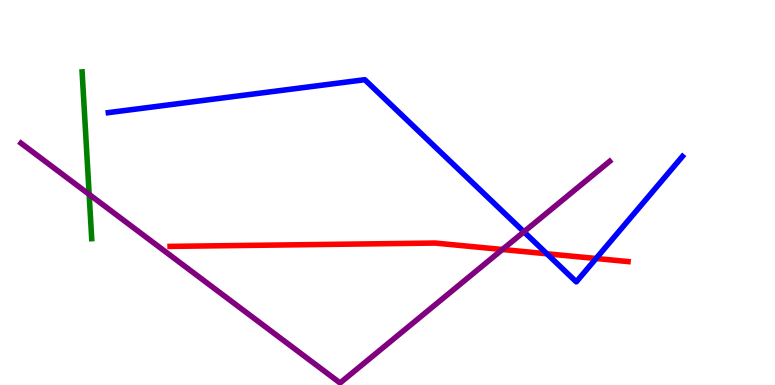[{'lines': ['blue', 'red'], 'intersections': [{'x': 7.06, 'y': 3.41}, {'x': 7.69, 'y': 3.29}]}, {'lines': ['green', 'red'], 'intersections': []}, {'lines': ['purple', 'red'], 'intersections': [{'x': 6.48, 'y': 3.52}]}, {'lines': ['blue', 'green'], 'intersections': []}, {'lines': ['blue', 'purple'], 'intersections': [{'x': 6.76, 'y': 3.98}]}, {'lines': ['green', 'purple'], 'intersections': [{'x': 1.15, 'y': 4.95}]}]